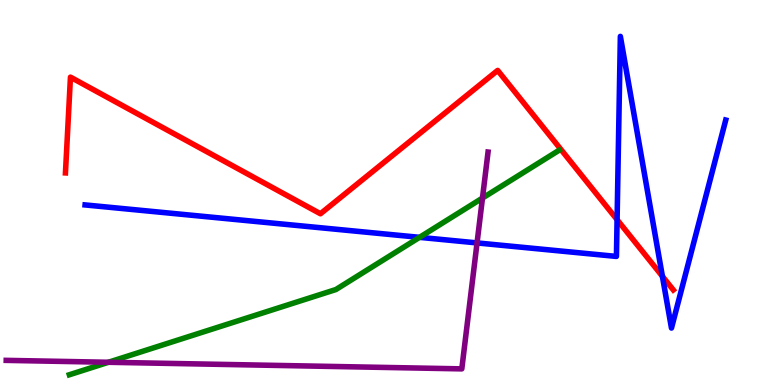[{'lines': ['blue', 'red'], 'intersections': [{'x': 7.96, 'y': 4.29}, {'x': 8.55, 'y': 2.82}]}, {'lines': ['green', 'red'], 'intersections': []}, {'lines': ['purple', 'red'], 'intersections': []}, {'lines': ['blue', 'green'], 'intersections': [{'x': 5.41, 'y': 3.84}]}, {'lines': ['blue', 'purple'], 'intersections': [{'x': 6.16, 'y': 3.69}]}, {'lines': ['green', 'purple'], 'intersections': [{'x': 1.4, 'y': 0.59}, {'x': 6.23, 'y': 4.86}]}]